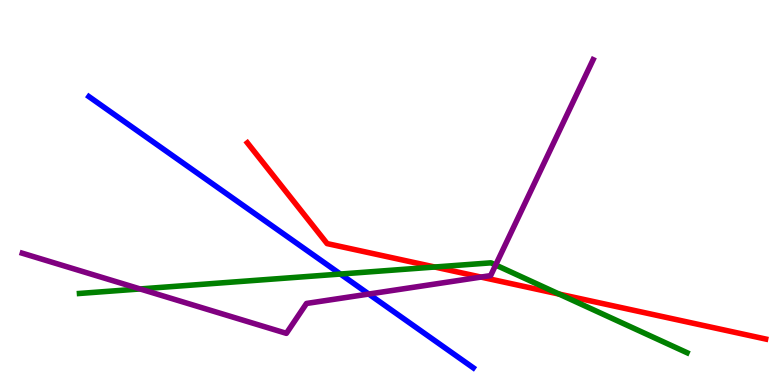[{'lines': ['blue', 'red'], 'intersections': []}, {'lines': ['green', 'red'], 'intersections': [{'x': 5.61, 'y': 3.06}, {'x': 7.21, 'y': 2.36}]}, {'lines': ['purple', 'red'], 'intersections': [{'x': 6.21, 'y': 2.8}]}, {'lines': ['blue', 'green'], 'intersections': [{'x': 4.39, 'y': 2.88}]}, {'lines': ['blue', 'purple'], 'intersections': [{'x': 4.76, 'y': 2.36}]}, {'lines': ['green', 'purple'], 'intersections': [{'x': 1.81, 'y': 2.49}, {'x': 6.4, 'y': 3.12}]}]